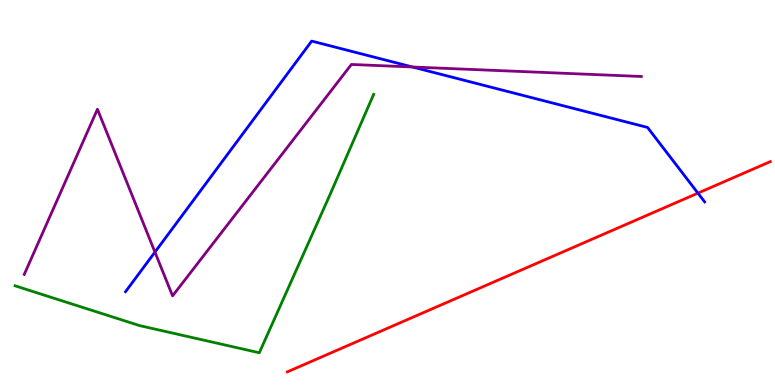[{'lines': ['blue', 'red'], 'intersections': [{'x': 9.01, 'y': 4.98}]}, {'lines': ['green', 'red'], 'intersections': []}, {'lines': ['purple', 'red'], 'intersections': []}, {'lines': ['blue', 'green'], 'intersections': []}, {'lines': ['blue', 'purple'], 'intersections': [{'x': 2.0, 'y': 3.45}, {'x': 5.32, 'y': 8.26}]}, {'lines': ['green', 'purple'], 'intersections': []}]